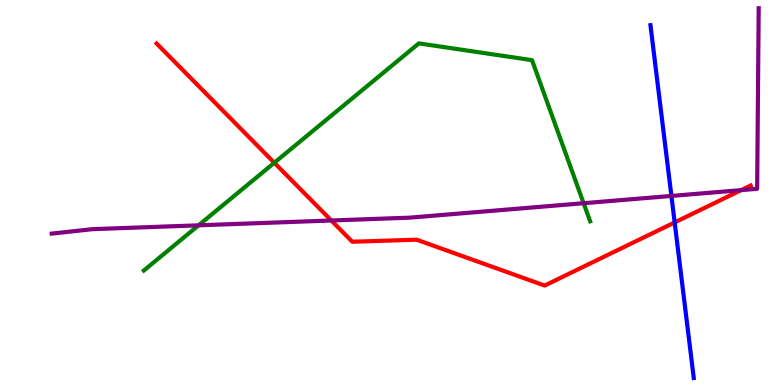[{'lines': ['blue', 'red'], 'intersections': [{'x': 8.71, 'y': 4.22}]}, {'lines': ['green', 'red'], 'intersections': [{'x': 3.54, 'y': 5.77}]}, {'lines': ['purple', 'red'], 'intersections': [{'x': 4.28, 'y': 4.27}, {'x': 9.56, 'y': 5.06}]}, {'lines': ['blue', 'green'], 'intersections': []}, {'lines': ['blue', 'purple'], 'intersections': [{'x': 8.66, 'y': 4.91}]}, {'lines': ['green', 'purple'], 'intersections': [{'x': 2.56, 'y': 4.15}, {'x': 7.53, 'y': 4.72}]}]